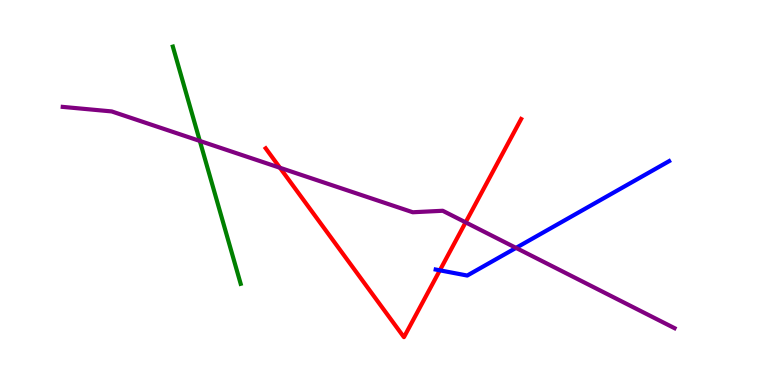[{'lines': ['blue', 'red'], 'intersections': [{'x': 5.68, 'y': 2.98}]}, {'lines': ['green', 'red'], 'intersections': []}, {'lines': ['purple', 'red'], 'intersections': [{'x': 3.61, 'y': 5.64}, {'x': 6.01, 'y': 4.22}]}, {'lines': ['blue', 'green'], 'intersections': []}, {'lines': ['blue', 'purple'], 'intersections': [{'x': 6.66, 'y': 3.56}]}, {'lines': ['green', 'purple'], 'intersections': [{'x': 2.58, 'y': 6.34}]}]